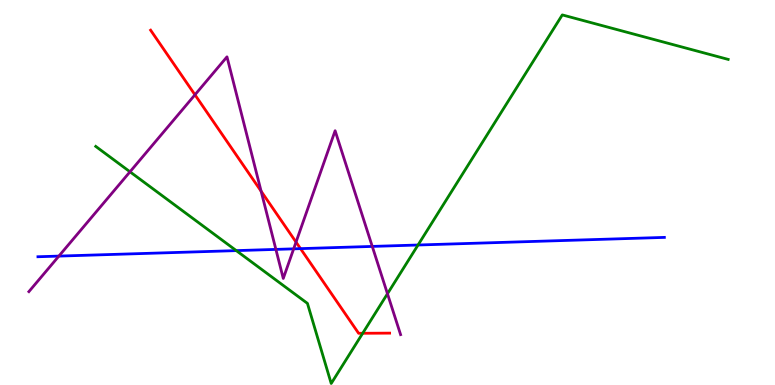[{'lines': ['blue', 'red'], 'intersections': [{'x': 3.88, 'y': 3.54}]}, {'lines': ['green', 'red'], 'intersections': [{'x': 4.68, 'y': 1.34}]}, {'lines': ['purple', 'red'], 'intersections': [{'x': 2.52, 'y': 7.54}, {'x': 3.37, 'y': 5.03}, {'x': 3.82, 'y': 3.71}]}, {'lines': ['blue', 'green'], 'intersections': [{'x': 3.05, 'y': 3.49}, {'x': 5.39, 'y': 3.64}]}, {'lines': ['blue', 'purple'], 'intersections': [{'x': 0.76, 'y': 3.35}, {'x': 3.56, 'y': 3.52}, {'x': 3.79, 'y': 3.54}, {'x': 4.8, 'y': 3.6}]}, {'lines': ['green', 'purple'], 'intersections': [{'x': 1.68, 'y': 5.54}, {'x': 5.0, 'y': 2.37}]}]